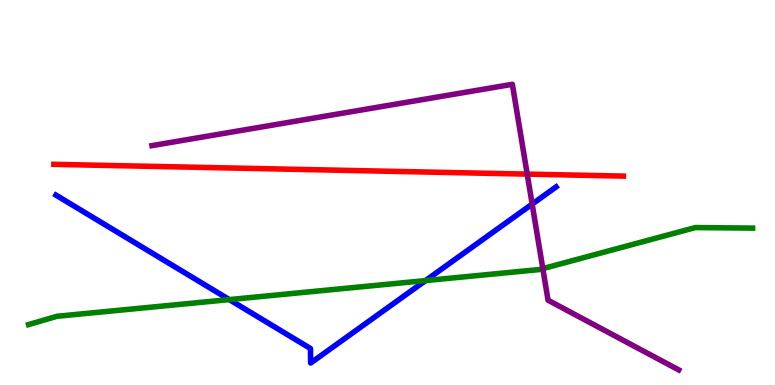[{'lines': ['blue', 'red'], 'intersections': []}, {'lines': ['green', 'red'], 'intersections': []}, {'lines': ['purple', 'red'], 'intersections': [{'x': 6.8, 'y': 5.48}]}, {'lines': ['blue', 'green'], 'intersections': [{'x': 2.96, 'y': 2.22}, {'x': 5.49, 'y': 2.71}]}, {'lines': ['blue', 'purple'], 'intersections': [{'x': 6.87, 'y': 4.7}]}, {'lines': ['green', 'purple'], 'intersections': [{'x': 7.0, 'y': 3.02}]}]